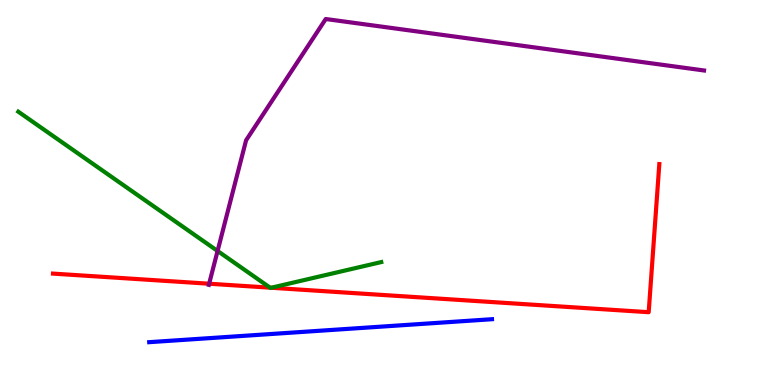[{'lines': ['blue', 'red'], 'intersections': []}, {'lines': ['green', 'red'], 'intersections': [{'x': 3.48, 'y': 2.53}, {'x': 3.5, 'y': 2.53}]}, {'lines': ['purple', 'red'], 'intersections': [{'x': 2.7, 'y': 2.63}]}, {'lines': ['blue', 'green'], 'intersections': []}, {'lines': ['blue', 'purple'], 'intersections': []}, {'lines': ['green', 'purple'], 'intersections': [{'x': 2.81, 'y': 3.48}]}]